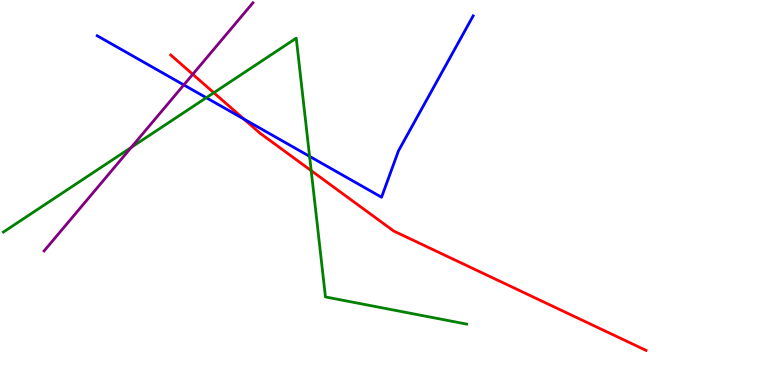[{'lines': ['blue', 'red'], 'intersections': [{'x': 3.15, 'y': 6.91}]}, {'lines': ['green', 'red'], 'intersections': [{'x': 2.76, 'y': 7.59}, {'x': 4.02, 'y': 5.57}]}, {'lines': ['purple', 'red'], 'intersections': [{'x': 2.49, 'y': 8.07}]}, {'lines': ['blue', 'green'], 'intersections': [{'x': 2.66, 'y': 7.46}, {'x': 3.99, 'y': 5.94}]}, {'lines': ['blue', 'purple'], 'intersections': [{'x': 2.37, 'y': 7.79}]}, {'lines': ['green', 'purple'], 'intersections': [{'x': 1.69, 'y': 6.17}]}]